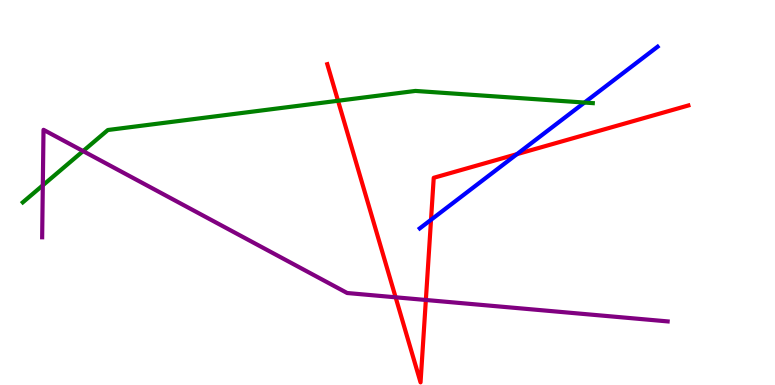[{'lines': ['blue', 'red'], 'intersections': [{'x': 5.56, 'y': 4.29}, {'x': 6.67, 'y': 6.0}]}, {'lines': ['green', 'red'], 'intersections': [{'x': 4.36, 'y': 7.38}]}, {'lines': ['purple', 'red'], 'intersections': [{'x': 5.1, 'y': 2.28}, {'x': 5.49, 'y': 2.21}]}, {'lines': ['blue', 'green'], 'intersections': [{'x': 7.54, 'y': 7.34}]}, {'lines': ['blue', 'purple'], 'intersections': []}, {'lines': ['green', 'purple'], 'intersections': [{'x': 0.552, 'y': 5.19}, {'x': 1.07, 'y': 6.08}]}]